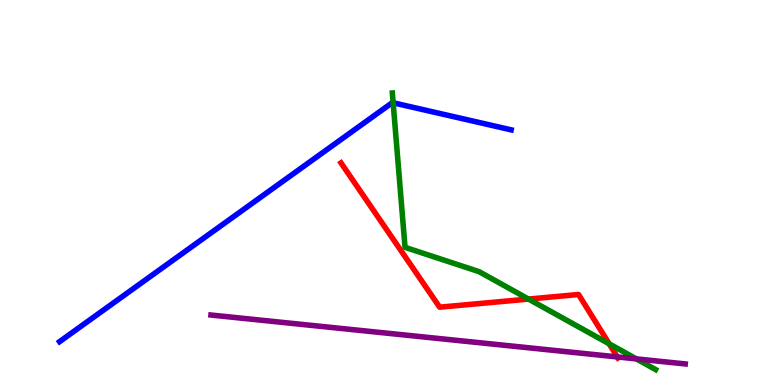[{'lines': ['blue', 'red'], 'intersections': []}, {'lines': ['green', 'red'], 'intersections': [{'x': 6.82, 'y': 2.23}, {'x': 7.86, 'y': 1.07}]}, {'lines': ['purple', 'red'], 'intersections': [{'x': 7.97, 'y': 0.729}]}, {'lines': ['blue', 'green'], 'intersections': [{'x': 5.07, 'y': 7.33}]}, {'lines': ['blue', 'purple'], 'intersections': []}, {'lines': ['green', 'purple'], 'intersections': [{'x': 8.21, 'y': 0.678}]}]